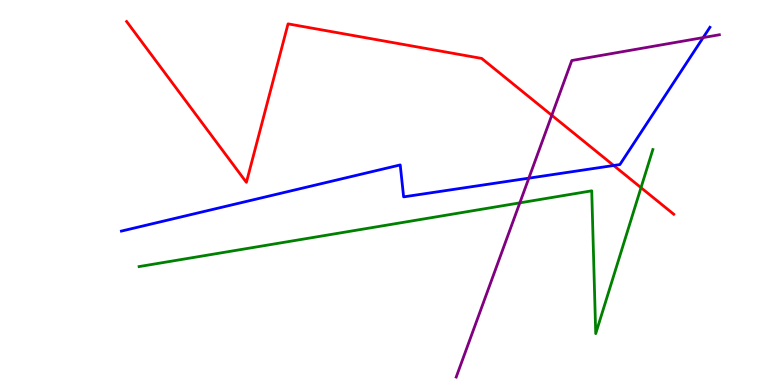[{'lines': ['blue', 'red'], 'intersections': [{'x': 7.92, 'y': 5.7}]}, {'lines': ['green', 'red'], 'intersections': [{'x': 8.27, 'y': 5.13}]}, {'lines': ['purple', 'red'], 'intersections': [{'x': 7.12, 'y': 7.01}]}, {'lines': ['blue', 'green'], 'intersections': []}, {'lines': ['blue', 'purple'], 'intersections': [{'x': 6.82, 'y': 5.37}, {'x': 9.07, 'y': 9.02}]}, {'lines': ['green', 'purple'], 'intersections': [{'x': 6.71, 'y': 4.73}]}]